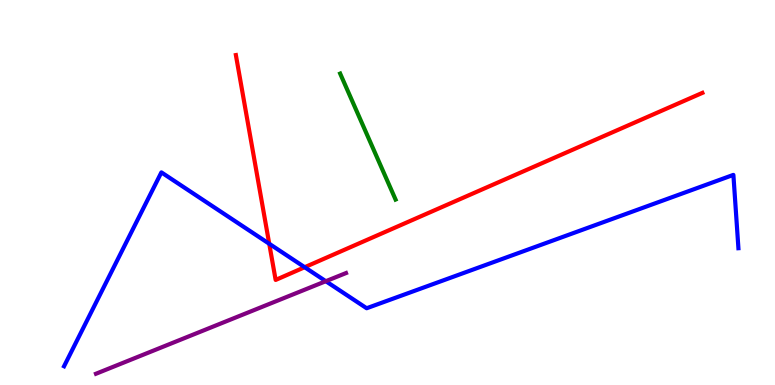[{'lines': ['blue', 'red'], 'intersections': [{'x': 3.47, 'y': 3.67}, {'x': 3.93, 'y': 3.06}]}, {'lines': ['green', 'red'], 'intersections': []}, {'lines': ['purple', 'red'], 'intersections': []}, {'lines': ['blue', 'green'], 'intersections': []}, {'lines': ['blue', 'purple'], 'intersections': [{'x': 4.2, 'y': 2.7}]}, {'lines': ['green', 'purple'], 'intersections': []}]